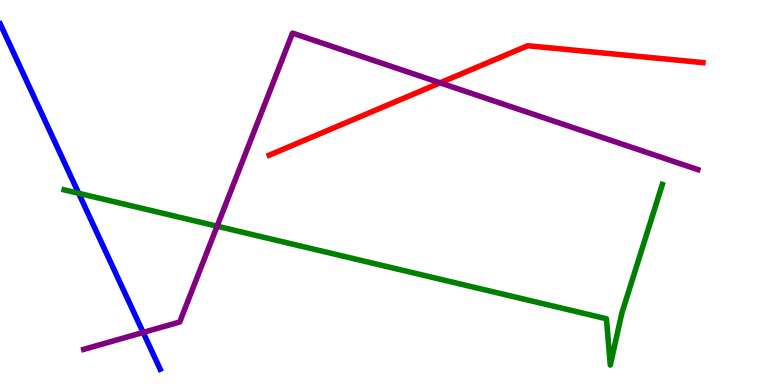[{'lines': ['blue', 'red'], 'intersections': []}, {'lines': ['green', 'red'], 'intersections': []}, {'lines': ['purple', 'red'], 'intersections': [{'x': 5.68, 'y': 7.85}]}, {'lines': ['blue', 'green'], 'intersections': [{'x': 1.02, 'y': 4.98}]}, {'lines': ['blue', 'purple'], 'intersections': [{'x': 1.85, 'y': 1.37}]}, {'lines': ['green', 'purple'], 'intersections': [{'x': 2.8, 'y': 4.12}]}]